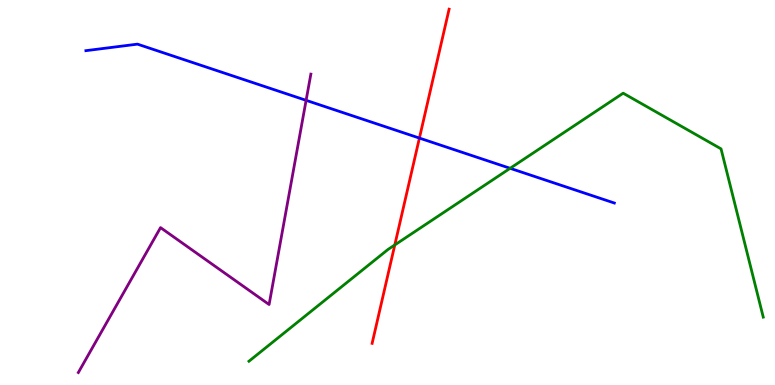[{'lines': ['blue', 'red'], 'intersections': [{'x': 5.41, 'y': 6.41}]}, {'lines': ['green', 'red'], 'intersections': [{'x': 5.09, 'y': 3.64}]}, {'lines': ['purple', 'red'], 'intersections': []}, {'lines': ['blue', 'green'], 'intersections': [{'x': 6.58, 'y': 5.63}]}, {'lines': ['blue', 'purple'], 'intersections': [{'x': 3.95, 'y': 7.39}]}, {'lines': ['green', 'purple'], 'intersections': []}]